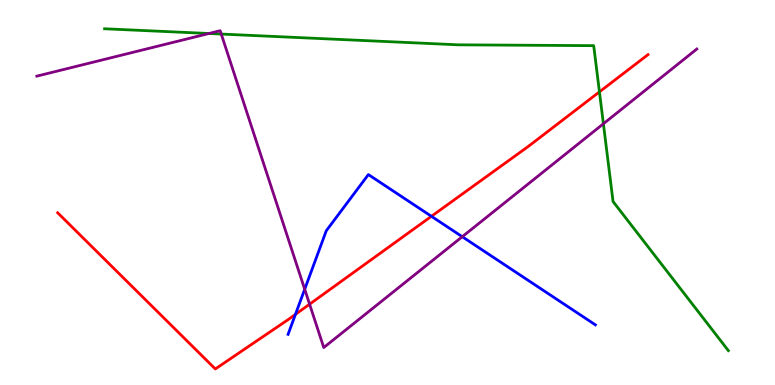[{'lines': ['blue', 'red'], 'intersections': [{'x': 3.81, 'y': 1.83}, {'x': 5.57, 'y': 4.38}]}, {'lines': ['green', 'red'], 'intersections': [{'x': 7.73, 'y': 7.61}]}, {'lines': ['purple', 'red'], 'intersections': [{'x': 3.99, 'y': 2.1}]}, {'lines': ['blue', 'green'], 'intersections': []}, {'lines': ['blue', 'purple'], 'intersections': [{'x': 3.93, 'y': 2.49}, {'x': 5.96, 'y': 3.85}]}, {'lines': ['green', 'purple'], 'intersections': [{'x': 2.7, 'y': 9.13}, {'x': 2.85, 'y': 9.12}, {'x': 7.79, 'y': 6.79}]}]